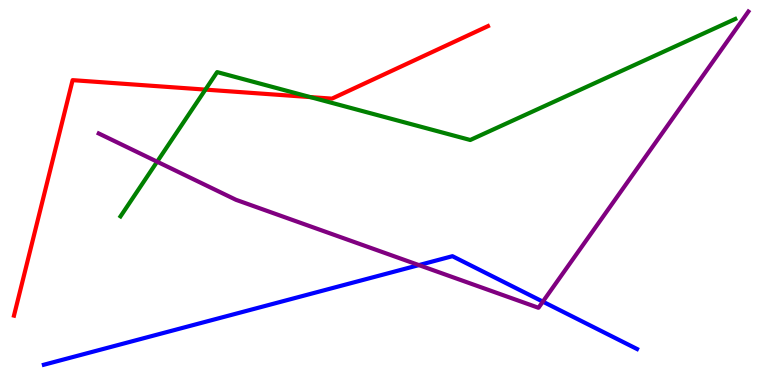[{'lines': ['blue', 'red'], 'intersections': []}, {'lines': ['green', 'red'], 'intersections': [{'x': 2.65, 'y': 7.67}, {'x': 4.0, 'y': 7.48}]}, {'lines': ['purple', 'red'], 'intersections': []}, {'lines': ['blue', 'green'], 'intersections': []}, {'lines': ['blue', 'purple'], 'intersections': [{'x': 5.41, 'y': 3.11}, {'x': 7.0, 'y': 2.16}]}, {'lines': ['green', 'purple'], 'intersections': [{'x': 2.03, 'y': 5.8}]}]